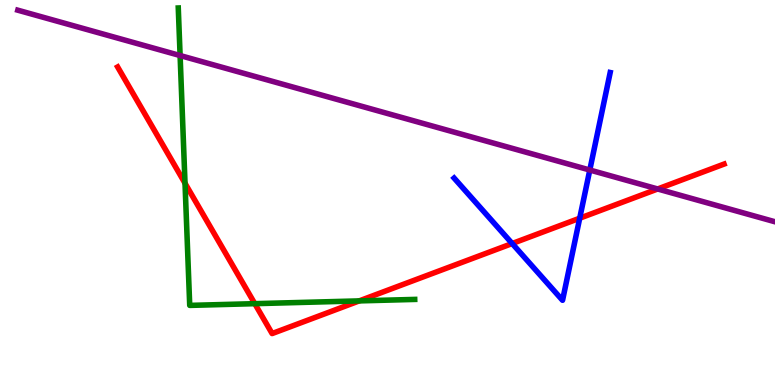[{'lines': ['blue', 'red'], 'intersections': [{'x': 6.61, 'y': 3.67}, {'x': 7.48, 'y': 4.33}]}, {'lines': ['green', 'red'], 'intersections': [{'x': 2.39, 'y': 5.24}, {'x': 3.29, 'y': 2.11}, {'x': 4.64, 'y': 2.18}]}, {'lines': ['purple', 'red'], 'intersections': [{'x': 8.49, 'y': 5.09}]}, {'lines': ['blue', 'green'], 'intersections': []}, {'lines': ['blue', 'purple'], 'intersections': [{'x': 7.61, 'y': 5.58}]}, {'lines': ['green', 'purple'], 'intersections': [{'x': 2.32, 'y': 8.56}]}]